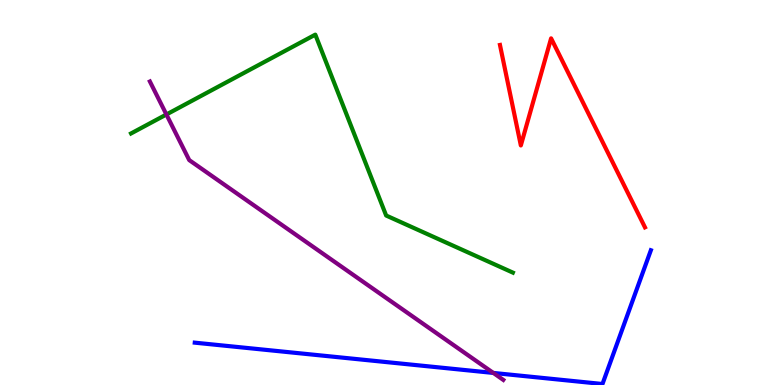[{'lines': ['blue', 'red'], 'intersections': []}, {'lines': ['green', 'red'], 'intersections': []}, {'lines': ['purple', 'red'], 'intersections': []}, {'lines': ['blue', 'green'], 'intersections': []}, {'lines': ['blue', 'purple'], 'intersections': [{'x': 6.37, 'y': 0.313}]}, {'lines': ['green', 'purple'], 'intersections': [{'x': 2.15, 'y': 7.03}]}]